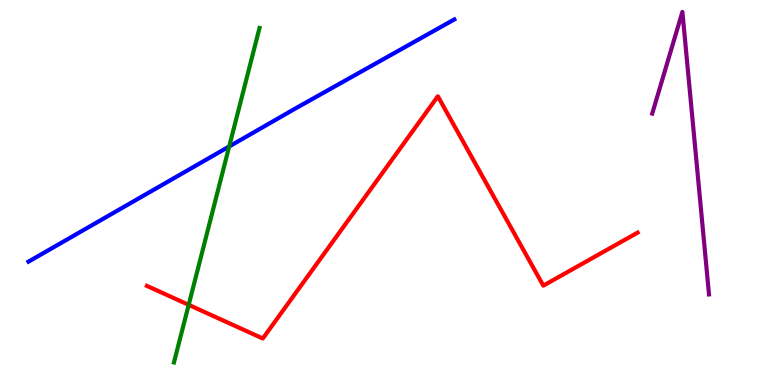[{'lines': ['blue', 'red'], 'intersections': []}, {'lines': ['green', 'red'], 'intersections': [{'x': 2.43, 'y': 2.08}]}, {'lines': ['purple', 'red'], 'intersections': []}, {'lines': ['blue', 'green'], 'intersections': [{'x': 2.96, 'y': 6.2}]}, {'lines': ['blue', 'purple'], 'intersections': []}, {'lines': ['green', 'purple'], 'intersections': []}]